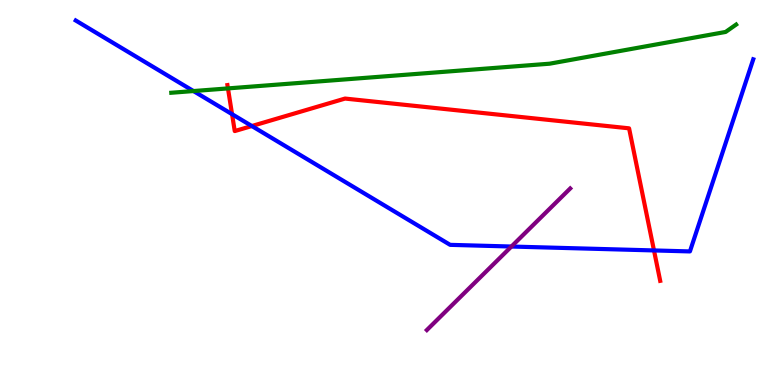[{'lines': ['blue', 'red'], 'intersections': [{'x': 2.99, 'y': 7.03}, {'x': 3.25, 'y': 6.73}, {'x': 8.44, 'y': 3.5}]}, {'lines': ['green', 'red'], 'intersections': [{'x': 2.94, 'y': 7.7}]}, {'lines': ['purple', 'red'], 'intersections': []}, {'lines': ['blue', 'green'], 'intersections': [{'x': 2.5, 'y': 7.63}]}, {'lines': ['blue', 'purple'], 'intersections': [{'x': 6.6, 'y': 3.6}]}, {'lines': ['green', 'purple'], 'intersections': []}]